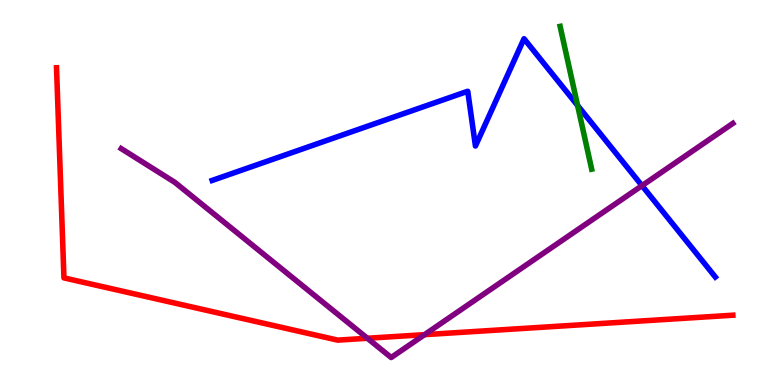[{'lines': ['blue', 'red'], 'intersections': []}, {'lines': ['green', 'red'], 'intersections': []}, {'lines': ['purple', 'red'], 'intersections': [{'x': 4.74, 'y': 1.21}, {'x': 5.48, 'y': 1.31}]}, {'lines': ['blue', 'green'], 'intersections': [{'x': 7.45, 'y': 7.26}]}, {'lines': ['blue', 'purple'], 'intersections': [{'x': 8.28, 'y': 5.18}]}, {'lines': ['green', 'purple'], 'intersections': []}]